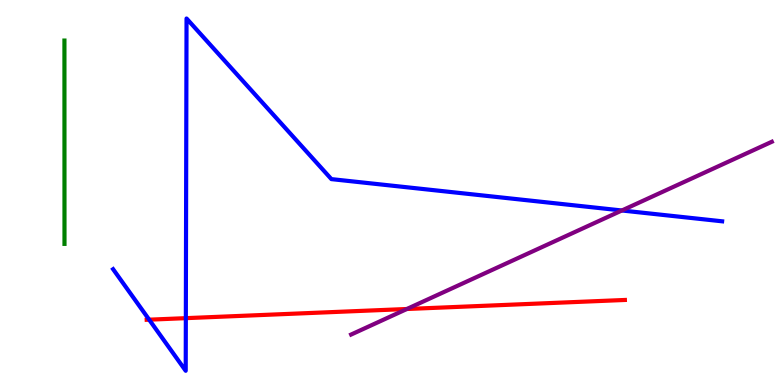[{'lines': ['blue', 'red'], 'intersections': [{'x': 1.92, 'y': 1.7}, {'x': 2.4, 'y': 1.74}]}, {'lines': ['green', 'red'], 'intersections': []}, {'lines': ['purple', 'red'], 'intersections': [{'x': 5.25, 'y': 1.97}]}, {'lines': ['blue', 'green'], 'intersections': []}, {'lines': ['blue', 'purple'], 'intersections': [{'x': 8.02, 'y': 4.53}]}, {'lines': ['green', 'purple'], 'intersections': []}]